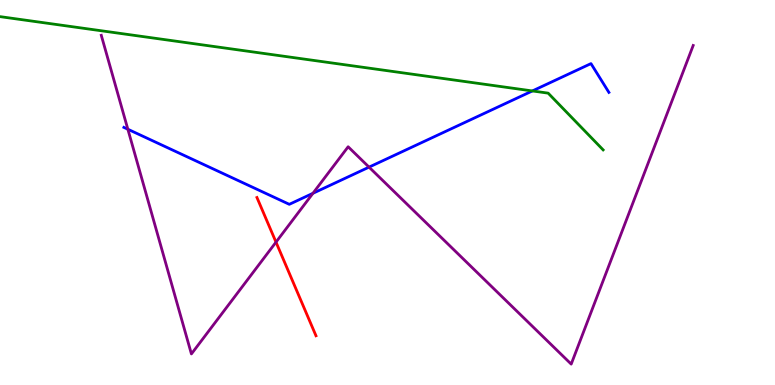[{'lines': ['blue', 'red'], 'intersections': []}, {'lines': ['green', 'red'], 'intersections': []}, {'lines': ['purple', 'red'], 'intersections': [{'x': 3.56, 'y': 3.71}]}, {'lines': ['blue', 'green'], 'intersections': [{'x': 6.87, 'y': 7.64}]}, {'lines': ['blue', 'purple'], 'intersections': [{'x': 1.65, 'y': 6.64}, {'x': 4.04, 'y': 4.98}, {'x': 4.76, 'y': 5.66}]}, {'lines': ['green', 'purple'], 'intersections': []}]